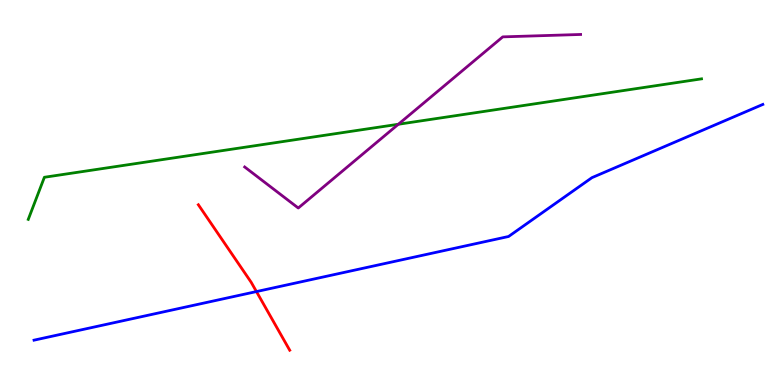[{'lines': ['blue', 'red'], 'intersections': [{'x': 3.31, 'y': 2.43}]}, {'lines': ['green', 'red'], 'intersections': []}, {'lines': ['purple', 'red'], 'intersections': []}, {'lines': ['blue', 'green'], 'intersections': []}, {'lines': ['blue', 'purple'], 'intersections': []}, {'lines': ['green', 'purple'], 'intersections': [{'x': 5.14, 'y': 6.77}]}]